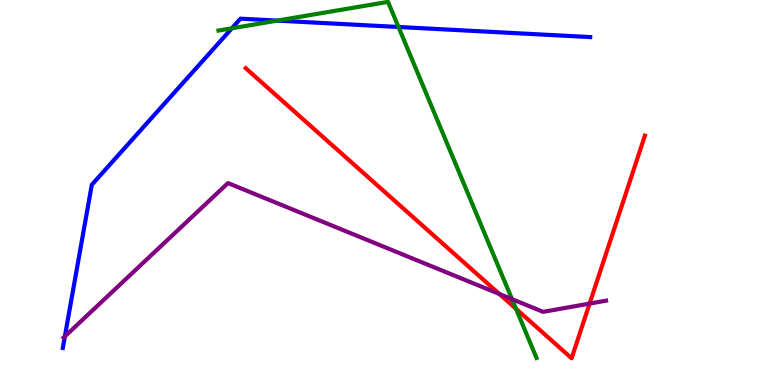[{'lines': ['blue', 'red'], 'intersections': []}, {'lines': ['green', 'red'], 'intersections': [{'x': 6.66, 'y': 1.98}]}, {'lines': ['purple', 'red'], 'intersections': [{'x': 6.44, 'y': 2.36}, {'x': 7.61, 'y': 2.11}]}, {'lines': ['blue', 'green'], 'intersections': [{'x': 2.99, 'y': 9.27}, {'x': 3.58, 'y': 9.46}, {'x': 5.14, 'y': 9.3}]}, {'lines': ['blue', 'purple'], 'intersections': [{'x': 0.837, 'y': 1.26}]}, {'lines': ['green', 'purple'], 'intersections': [{'x': 6.61, 'y': 2.23}]}]